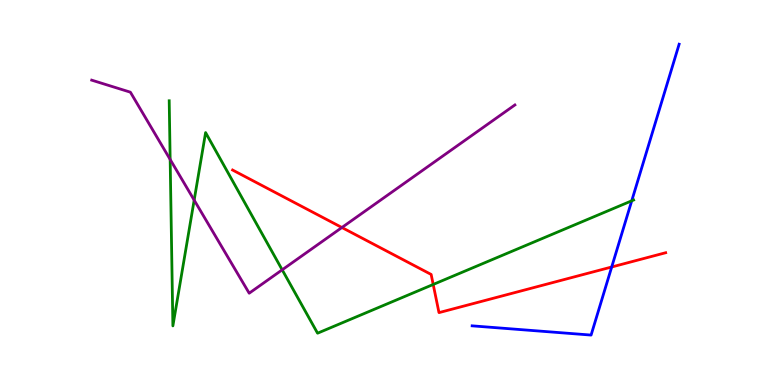[{'lines': ['blue', 'red'], 'intersections': [{'x': 7.89, 'y': 3.07}]}, {'lines': ['green', 'red'], 'intersections': [{'x': 5.59, 'y': 2.61}]}, {'lines': ['purple', 'red'], 'intersections': [{'x': 4.41, 'y': 4.09}]}, {'lines': ['blue', 'green'], 'intersections': [{'x': 8.15, 'y': 4.78}]}, {'lines': ['blue', 'purple'], 'intersections': []}, {'lines': ['green', 'purple'], 'intersections': [{'x': 2.2, 'y': 5.86}, {'x': 2.51, 'y': 4.8}, {'x': 3.64, 'y': 2.99}]}]